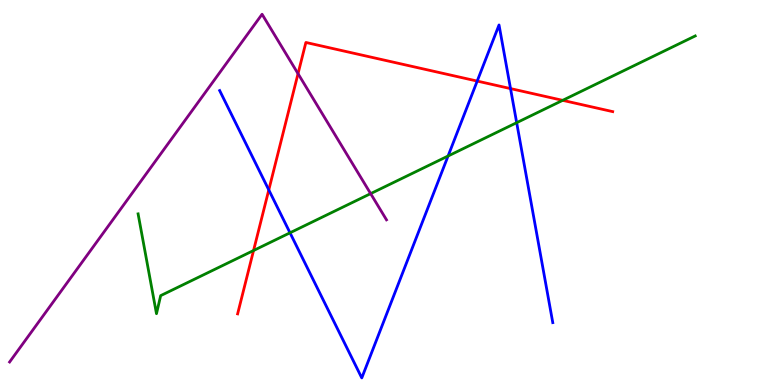[{'lines': ['blue', 'red'], 'intersections': [{'x': 3.47, 'y': 5.07}, {'x': 6.16, 'y': 7.89}, {'x': 6.59, 'y': 7.7}]}, {'lines': ['green', 'red'], 'intersections': [{'x': 3.27, 'y': 3.49}, {'x': 7.26, 'y': 7.39}]}, {'lines': ['purple', 'red'], 'intersections': [{'x': 3.85, 'y': 8.09}]}, {'lines': ['blue', 'green'], 'intersections': [{'x': 3.74, 'y': 3.95}, {'x': 5.78, 'y': 5.95}, {'x': 6.67, 'y': 6.81}]}, {'lines': ['blue', 'purple'], 'intersections': []}, {'lines': ['green', 'purple'], 'intersections': [{'x': 4.78, 'y': 4.97}]}]